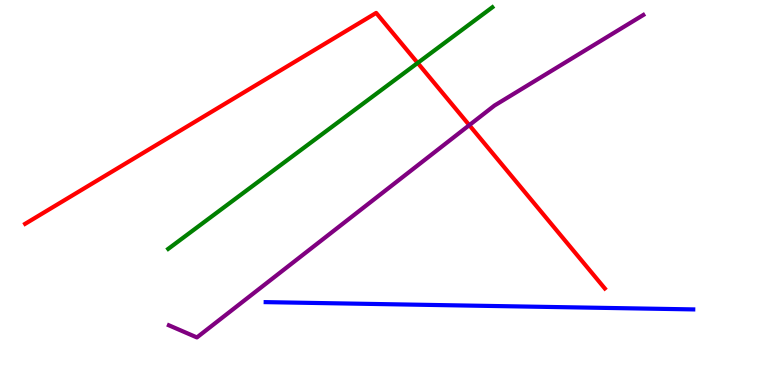[{'lines': ['blue', 'red'], 'intersections': []}, {'lines': ['green', 'red'], 'intersections': [{'x': 5.39, 'y': 8.37}]}, {'lines': ['purple', 'red'], 'intersections': [{'x': 6.06, 'y': 6.75}]}, {'lines': ['blue', 'green'], 'intersections': []}, {'lines': ['blue', 'purple'], 'intersections': []}, {'lines': ['green', 'purple'], 'intersections': []}]